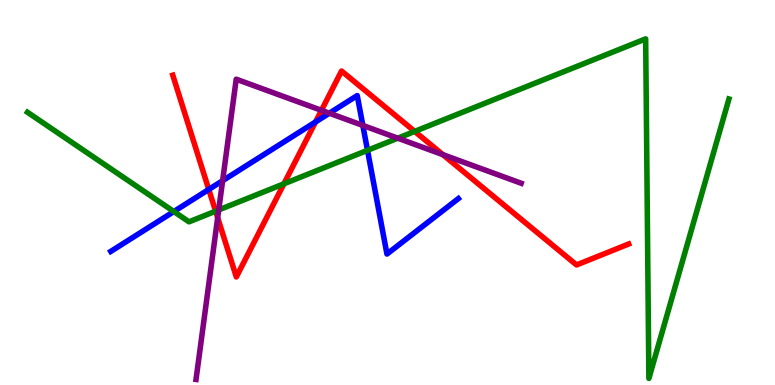[{'lines': ['blue', 'red'], 'intersections': [{'x': 2.69, 'y': 5.08}, {'x': 4.07, 'y': 6.83}]}, {'lines': ['green', 'red'], 'intersections': [{'x': 2.78, 'y': 4.51}, {'x': 3.66, 'y': 5.23}, {'x': 5.35, 'y': 6.59}]}, {'lines': ['purple', 'red'], 'intersections': [{'x': 2.81, 'y': 4.34}, {'x': 4.15, 'y': 7.13}, {'x': 5.71, 'y': 5.98}]}, {'lines': ['blue', 'green'], 'intersections': [{'x': 2.24, 'y': 4.51}, {'x': 4.74, 'y': 6.1}]}, {'lines': ['blue', 'purple'], 'intersections': [{'x': 2.87, 'y': 5.31}, {'x': 4.25, 'y': 7.06}, {'x': 4.68, 'y': 6.74}]}, {'lines': ['green', 'purple'], 'intersections': [{'x': 2.82, 'y': 4.55}, {'x': 5.13, 'y': 6.41}]}]